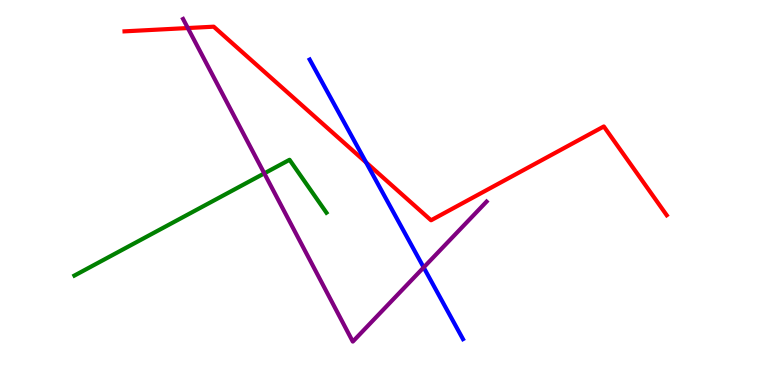[{'lines': ['blue', 'red'], 'intersections': [{'x': 4.72, 'y': 5.78}]}, {'lines': ['green', 'red'], 'intersections': []}, {'lines': ['purple', 'red'], 'intersections': [{'x': 2.42, 'y': 9.27}]}, {'lines': ['blue', 'green'], 'intersections': []}, {'lines': ['blue', 'purple'], 'intersections': [{'x': 5.47, 'y': 3.05}]}, {'lines': ['green', 'purple'], 'intersections': [{'x': 3.41, 'y': 5.5}]}]